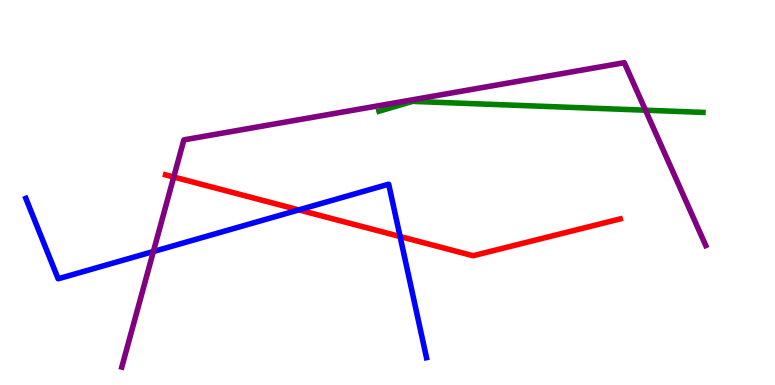[{'lines': ['blue', 'red'], 'intersections': [{'x': 3.86, 'y': 4.55}, {'x': 5.16, 'y': 3.86}]}, {'lines': ['green', 'red'], 'intersections': []}, {'lines': ['purple', 'red'], 'intersections': [{'x': 2.24, 'y': 5.4}]}, {'lines': ['blue', 'green'], 'intersections': []}, {'lines': ['blue', 'purple'], 'intersections': [{'x': 1.98, 'y': 3.47}]}, {'lines': ['green', 'purple'], 'intersections': [{'x': 8.33, 'y': 7.14}]}]